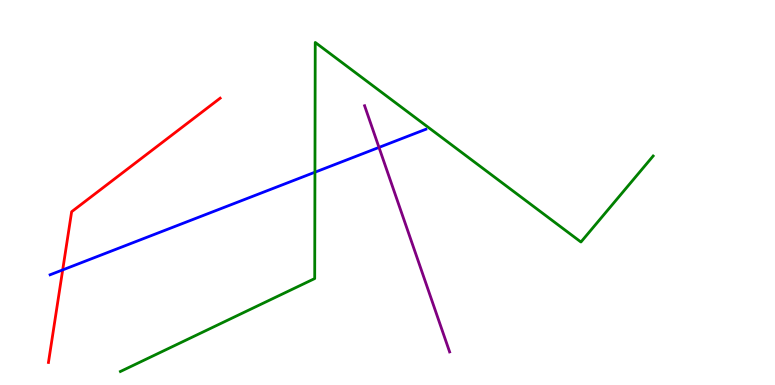[{'lines': ['blue', 'red'], 'intersections': [{'x': 0.809, 'y': 2.99}]}, {'lines': ['green', 'red'], 'intersections': []}, {'lines': ['purple', 'red'], 'intersections': []}, {'lines': ['blue', 'green'], 'intersections': [{'x': 4.06, 'y': 5.53}]}, {'lines': ['blue', 'purple'], 'intersections': [{'x': 4.89, 'y': 6.17}]}, {'lines': ['green', 'purple'], 'intersections': []}]